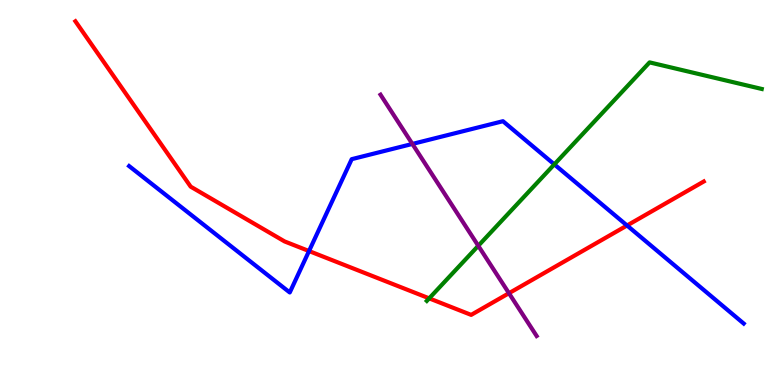[{'lines': ['blue', 'red'], 'intersections': [{'x': 3.99, 'y': 3.48}, {'x': 8.09, 'y': 4.14}]}, {'lines': ['green', 'red'], 'intersections': [{'x': 5.54, 'y': 2.25}]}, {'lines': ['purple', 'red'], 'intersections': [{'x': 6.57, 'y': 2.38}]}, {'lines': ['blue', 'green'], 'intersections': [{'x': 7.15, 'y': 5.73}]}, {'lines': ['blue', 'purple'], 'intersections': [{'x': 5.32, 'y': 6.26}]}, {'lines': ['green', 'purple'], 'intersections': [{'x': 6.17, 'y': 3.62}]}]